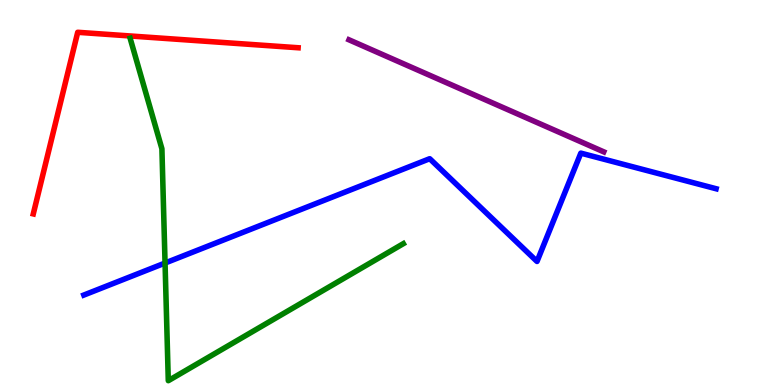[{'lines': ['blue', 'red'], 'intersections': []}, {'lines': ['green', 'red'], 'intersections': []}, {'lines': ['purple', 'red'], 'intersections': []}, {'lines': ['blue', 'green'], 'intersections': [{'x': 2.13, 'y': 3.17}]}, {'lines': ['blue', 'purple'], 'intersections': []}, {'lines': ['green', 'purple'], 'intersections': []}]